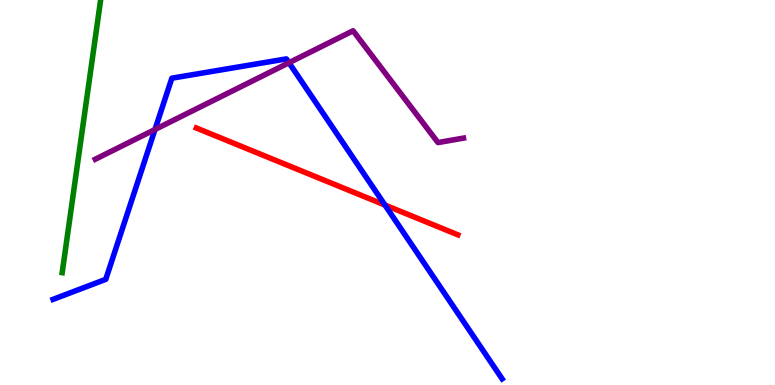[{'lines': ['blue', 'red'], 'intersections': [{'x': 4.97, 'y': 4.67}]}, {'lines': ['green', 'red'], 'intersections': []}, {'lines': ['purple', 'red'], 'intersections': []}, {'lines': ['blue', 'green'], 'intersections': []}, {'lines': ['blue', 'purple'], 'intersections': [{'x': 2.0, 'y': 6.64}, {'x': 3.73, 'y': 8.37}]}, {'lines': ['green', 'purple'], 'intersections': []}]